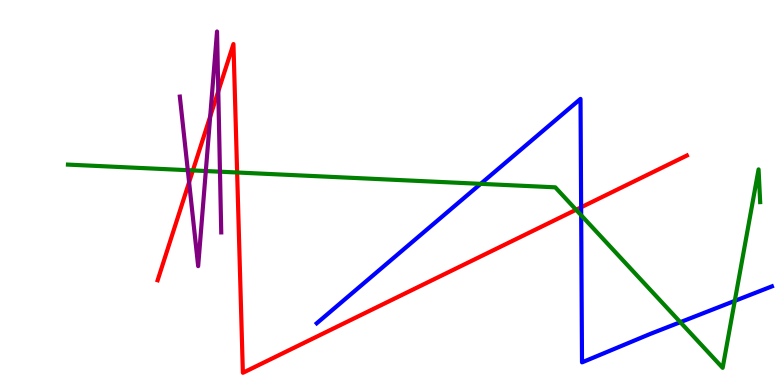[{'lines': ['blue', 'red'], 'intersections': [{'x': 7.5, 'y': 4.62}]}, {'lines': ['green', 'red'], 'intersections': [{'x': 2.49, 'y': 5.57}, {'x': 3.06, 'y': 5.52}, {'x': 7.43, 'y': 4.55}]}, {'lines': ['purple', 'red'], 'intersections': [{'x': 2.44, 'y': 5.27}, {'x': 2.71, 'y': 6.97}, {'x': 2.82, 'y': 7.63}]}, {'lines': ['blue', 'green'], 'intersections': [{'x': 6.2, 'y': 5.22}, {'x': 7.5, 'y': 4.41}, {'x': 8.78, 'y': 1.63}, {'x': 9.48, 'y': 2.18}]}, {'lines': ['blue', 'purple'], 'intersections': []}, {'lines': ['green', 'purple'], 'intersections': [{'x': 2.42, 'y': 5.58}, {'x': 2.66, 'y': 5.56}, {'x': 2.84, 'y': 5.54}]}]